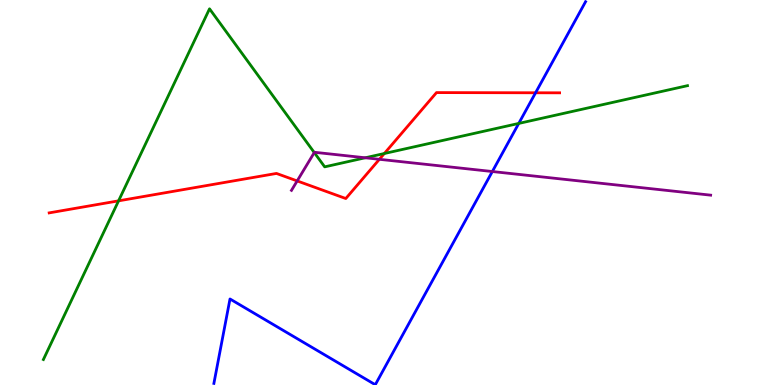[{'lines': ['blue', 'red'], 'intersections': [{'x': 6.91, 'y': 7.59}]}, {'lines': ['green', 'red'], 'intersections': [{'x': 1.53, 'y': 4.78}, {'x': 4.96, 'y': 6.01}]}, {'lines': ['purple', 'red'], 'intersections': [{'x': 3.83, 'y': 5.3}, {'x': 4.9, 'y': 5.86}]}, {'lines': ['blue', 'green'], 'intersections': [{'x': 6.69, 'y': 6.79}]}, {'lines': ['blue', 'purple'], 'intersections': [{'x': 6.35, 'y': 5.54}]}, {'lines': ['green', 'purple'], 'intersections': [{'x': 4.06, 'y': 6.04}, {'x': 4.71, 'y': 5.9}]}]